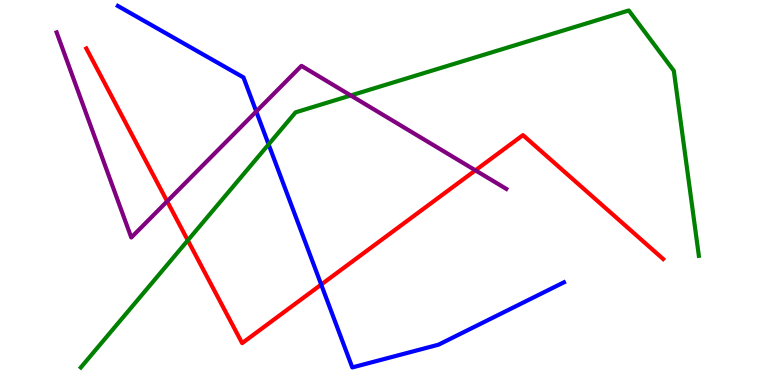[{'lines': ['blue', 'red'], 'intersections': [{'x': 4.14, 'y': 2.61}]}, {'lines': ['green', 'red'], 'intersections': [{'x': 2.42, 'y': 3.76}]}, {'lines': ['purple', 'red'], 'intersections': [{'x': 2.16, 'y': 4.77}, {'x': 6.13, 'y': 5.58}]}, {'lines': ['blue', 'green'], 'intersections': [{'x': 3.47, 'y': 6.25}]}, {'lines': ['blue', 'purple'], 'intersections': [{'x': 3.31, 'y': 7.1}]}, {'lines': ['green', 'purple'], 'intersections': [{'x': 4.53, 'y': 7.52}]}]